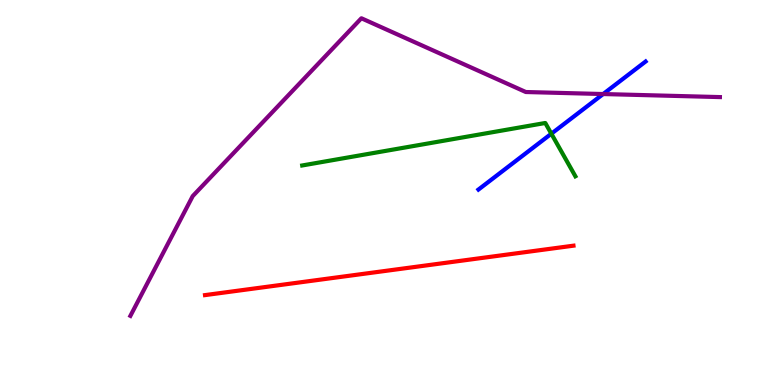[{'lines': ['blue', 'red'], 'intersections': []}, {'lines': ['green', 'red'], 'intersections': []}, {'lines': ['purple', 'red'], 'intersections': []}, {'lines': ['blue', 'green'], 'intersections': [{'x': 7.11, 'y': 6.53}]}, {'lines': ['blue', 'purple'], 'intersections': [{'x': 7.78, 'y': 7.56}]}, {'lines': ['green', 'purple'], 'intersections': []}]